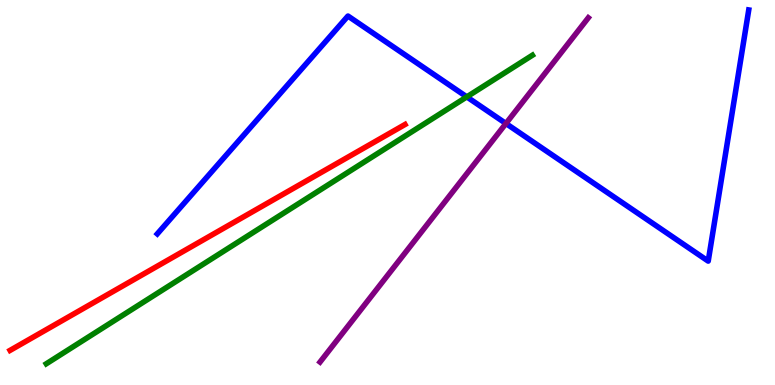[{'lines': ['blue', 'red'], 'intersections': []}, {'lines': ['green', 'red'], 'intersections': []}, {'lines': ['purple', 'red'], 'intersections': []}, {'lines': ['blue', 'green'], 'intersections': [{'x': 6.02, 'y': 7.48}]}, {'lines': ['blue', 'purple'], 'intersections': [{'x': 6.53, 'y': 6.79}]}, {'lines': ['green', 'purple'], 'intersections': []}]